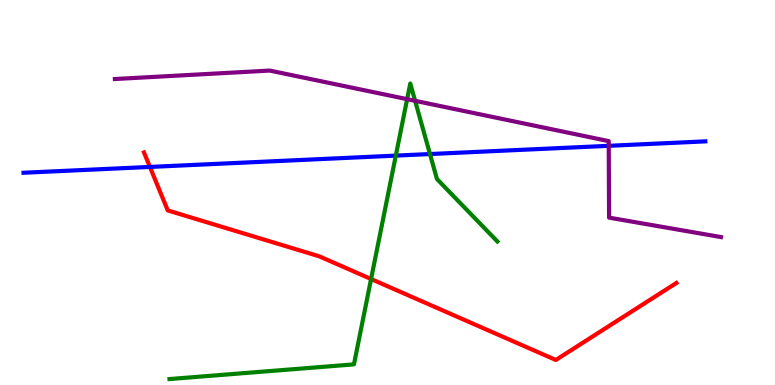[{'lines': ['blue', 'red'], 'intersections': [{'x': 1.93, 'y': 5.66}]}, {'lines': ['green', 'red'], 'intersections': [{'x': 4.79, 'y': 2.75}]}, {'lines': ['purple', 'red'], 'intersections': []}, {'lines': ['blue', 'green'], 'intersections': [{'x': 5.11, 'y': 5.96}, {'x': 5.55, 'y': 6.0}]}, {'lines': ['blue', 'purple'], 'intersections': [{'x': 7.85, 'y': 6.21}]}, {'lines': ['green', 'purple'], 'intersections': [{'x': 5.25, 'y': 7.42}, {'x': 5.36, 'y': 7.38}]}]